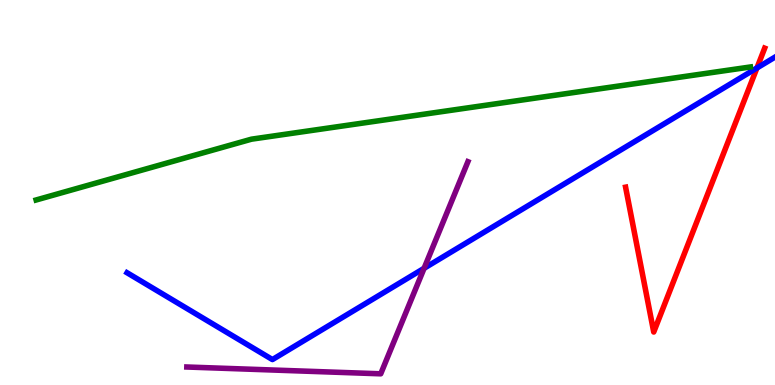[{'lines': ['blue', 'red'], 'intersections': [{'x': 9.77, 'y': 8.23}]}, {'lines': ['green', 'red'], 'intersections': []}, {'lines': ['purple', 'red'], 'intersections': []}, {'lines': ['blue', 'green'], 'intersections': []}, {'lines': ['blue', 'purple'], 'intersections': [{'x': 5.47, 'y': 3.03}]}, {'lines': ['green', 'purple'], 'intersections': []}]